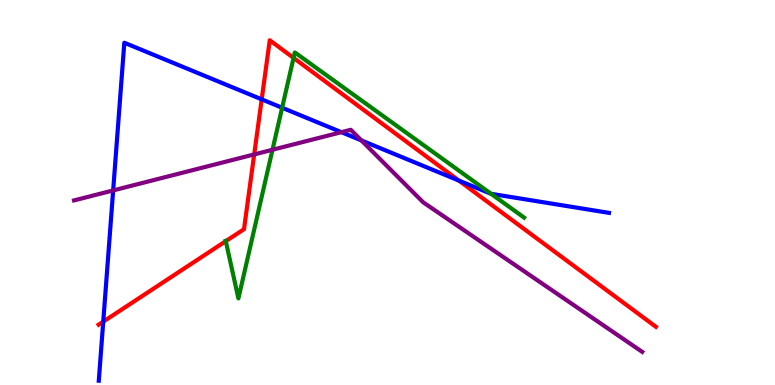[{'lines': ['blue', 'red'], 'intersections': [{'x': 1.33, 'y': 1.65}, {'x': 3.38, 'y': 7.42}, {'x': 5.92, 'y': 5.31}]}, {'lines': ['green', 'red'], 'intersections': [{'x': 2.91, 'y': 3.74}, {'x': 3.79, 'y': 8.5}]}, {'lines': ['purple', 'red'], 'intersections': [{'x': 3.28, 'y': 5.99}]}, {'lines': ['blue', 'green'], 'intersections': [{'x': 3.64, 'y': 7.2}, {'x': 6.34, 'y': 4.97}]}, {'lines': ['blue', 'purple'], 'intersections': [{'x': 1.46, 'y': 5.05}, {'x': 4.41, 'y': 6.57}, {'x': 4.66, 'y': 6.35}]}, {'lines': ['green', 'purple'], 'intersections': [{'x': 3.52, 'y': 6.11}]}]